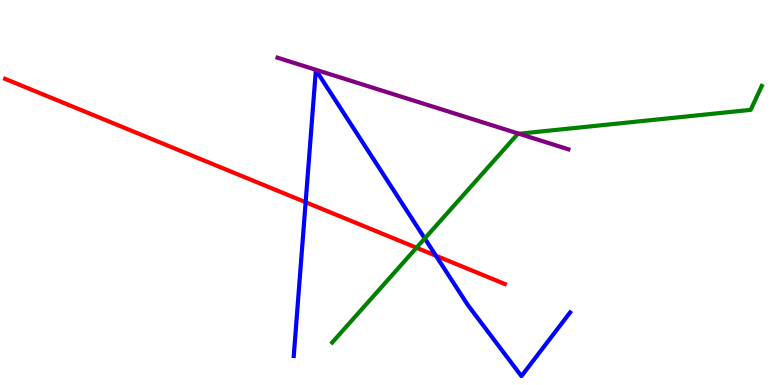[{'lines': ['blue', 'red'], 'intersections': [{'x': 3.94, 'y': 4.75}, {'x': 5.62, 'y': 3.36}]}, {'lines': ['green', 'red'], 'intersections': [{'x': 5.37, 'y': 3.57}]}, {'lines': ['purple', 'red'], 'intersections': []}, {'lines': ['blue', 'green'], 'intersections': [{'x': 5.48, 'y': 3.81}]}, {'lines': ['blue', 'purple'], 'intersections': []}, {'lines': ['green', 'purple'], 'intersections': [{'x': 6.7, 'y': 6.53}]}]